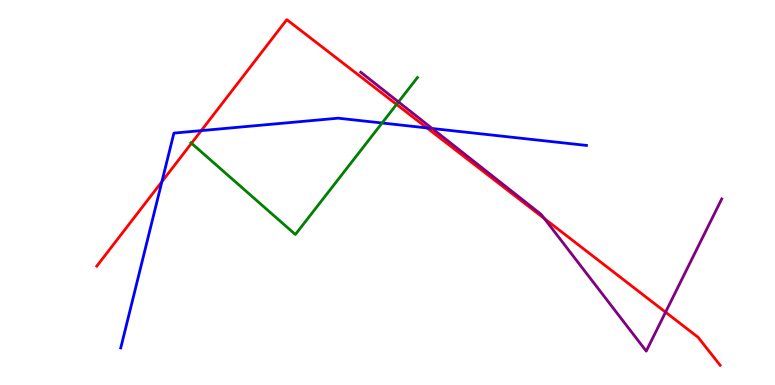[{'lines': ['blue', 'red'], 'intersections': [{'x': 2.09, 'y': 5.28}, {'x': 2.6, 'y': 6.61}, {'x': 5.51, 'y': 6.68}]}, {'lines': ['green', 'red'], 'intersections': [{'x': 2.47, 'y': 6.28}, {'x': 5.12, 'y': 7.29}]}, {'lines': ['purple', 'red'], 'intersections': [{'x': 7.02, 'y': 4.32}, {'x': 8.59, 'y': 1.89}]}, {'lines': ['blue', 'green'], 'intersections': [{'x': 4.93, 'y': 6.81}]}, {'lines': ['blue', 'purple'], 'intersections': [{'x': 5.58, 'y': 6.66}]}, {'lines': ['green', 'purple'], 'intersections': [{'x': 5.14, 'y': 7.35}]}]